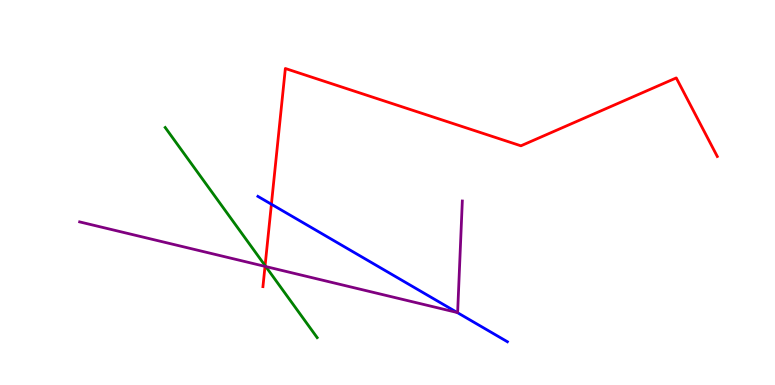[{'lines': ['blue', 'red'], 'intersections': [{'x': 3.5, 'y': 4.69}]}, {'lines': ['green', 'red'], 'intersections': [{'x': 3.42, 'y': 3.1}]}, {'lines': ['purple', 'red'], 'intersections': [{'x': 3.42, 'y': 3.08}]}, {'lines': ['blue', 'green'], 'intersections': []}, {'lines': ['blue', 'purple'], 'intersections': [{'x': 5.9, 'y': 1.88}]}, {'lines': ['green', 'purple'], 'intersections': [{'x': 3.43, 'y': 3.08}]}]